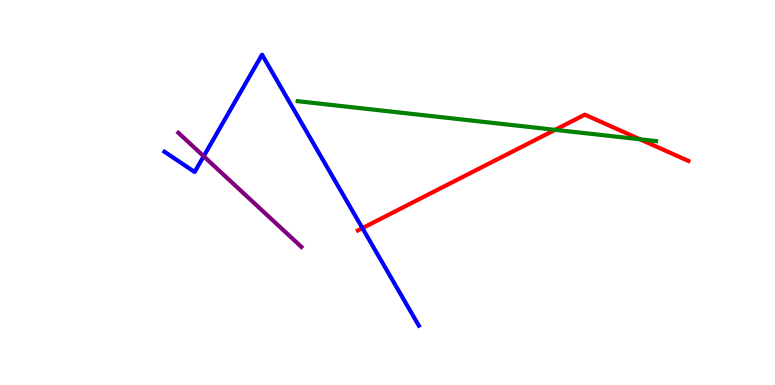[{'lines': ['blue', 'red'], 'intersections': [{'x': 4.68, 'y': 4.07}]}, {'lines': ['green', 'red'], 'intersections': [{'x': 7.16, 'y': 6.63}, {'x': 8.26, 'y': 6.38}]}, {'lines': ['purple', 'red'], 'intersections': []}, {'lines': ['blue', 'green'], 'intersections': []}, {'lines': ['blue', 'purple'], 'intersections': [{'x': 2.63, 'y': 5.94}]}, {'lines': ['green', 'purple'], 'intersections': []}]